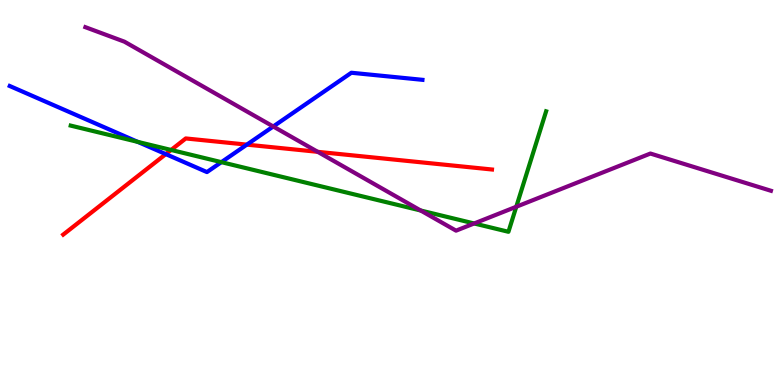[{'lines': ['blue', 'red'], 'intersections': [{'x': 2.14, 'y': 6.0}, {'x': 3.19, 'y': 6.24}]}, {'lines': ['green', 'red'], 'intersections': [{'x': 2.21, 'y': 6.1}]}, {'lines': ['purple', 'red'], 'intersections': [{'x': 4.1, 'y': 6.06}]}, {'lines': ['blue', 'green'], 'intersections': [{'x': 1.78, 'y': 6.32}, {'x': 2.86, 'y': 5.79}]}, {'lines': ['blue', 'purple'], 'intersections': [{'x': 3.53, 'y': 6.71}]}, {'lines': ['green', 'purple'], 'intersections': [{'x': 5.43, 'y': 4.53}, {'x': 6.12, 'y': 4.2}, {'x': 6.66, 'y': 4.63}]}]